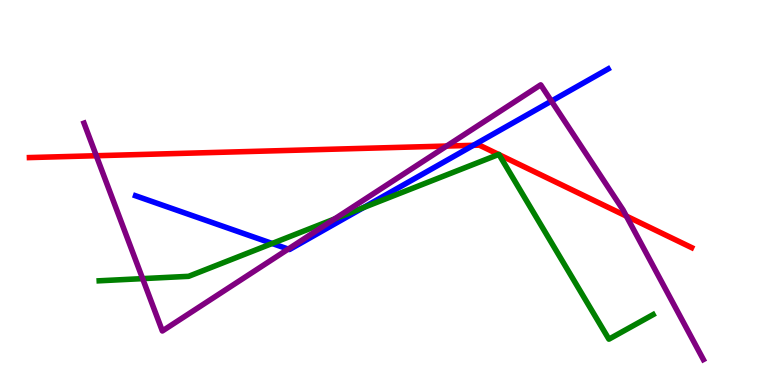[{'lines': ['blue', 'red'], 'intersections': [{'x': 6.11, 'y': 6.23}]}, {'lines': ['green', 'red'], 'intersections': [{'x': 6.43, 'y': 5.99}, {'x': 6.44, 'y': 5.98}]}, {'lines': ['purple', 'red'], 'intersections': [{'x': 1.24, 'y': 5.96}, {'x': 5.76, 'y': 6.21}, {'x': 8.08, 'y': 4.39}]}, {'lines': ['blue', 'green'], 'intersections': [{'x': 3.51, 'y': 3.68}, {'x': 4.69, 'y': 4.61}]}, {'lines': ['blue', 'purple'], 'intersections': [{'x': 3.72, 'y': 3.53}, {'x': 7.12, 'y': 7.37}]}, {'lines': ['green', 'purple'], 'intersections': [{'x': 1.84, 'y': 2.76}, {'x': 4.32, 'y': 4.31}]}]